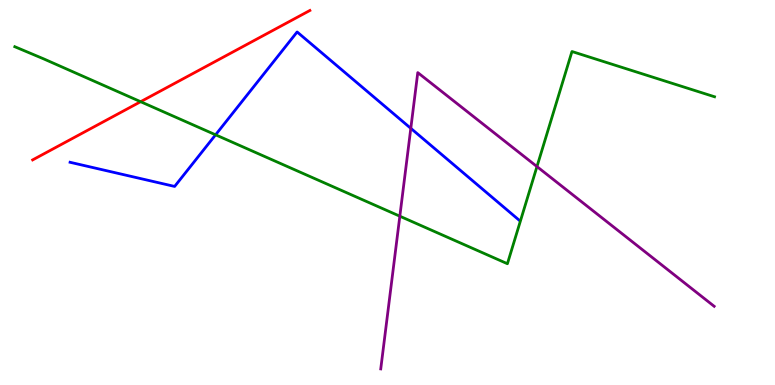[{'lines': ['blue', 'red'], 'intersections': []}, {'lines': ['green', 'red'], 'intersections': [{'x': 1.81, 'y': 7.36}]}, {'lines': ['purple', 'red'], 'intersections': []}, {'lines': ['blue', 'green'], 'intersections': [{'x': 2.78, 'y': 6.5}]}, {'lines': ['blue', 'purple'], 'intersections': [{'x': 5.3, 'y': 6.67}]}, {'lines': ['green', 'purple'], 'intersections': [{'x': 5.16, 'y': 4.38}, {'x': 6.93, 'y': 5.67}]}]